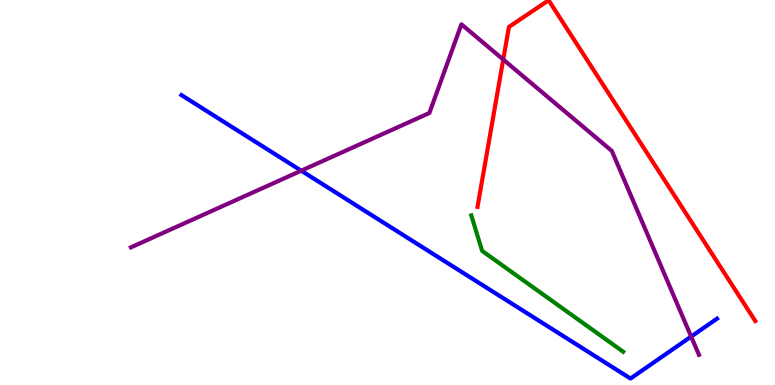[{'lines': ['blue', 'red'], 'intersections': []}, {'lines': ['green', 'red'], 'intersections': []}, {'lines': ['purple', 'red'], 'intersections': [{'x': 6.49, 'y': 8.45}]}, {'lines': ['blue', 'green'], 'intersections': []}, {'lines': ['blue', 'purple'], 'intersections': [{'x': 3.89, 'y': 5.57}, {'x': 8.92, 'y': 1.26}]}, {'lines': ['green', 'purple'], 'intersections': []}]